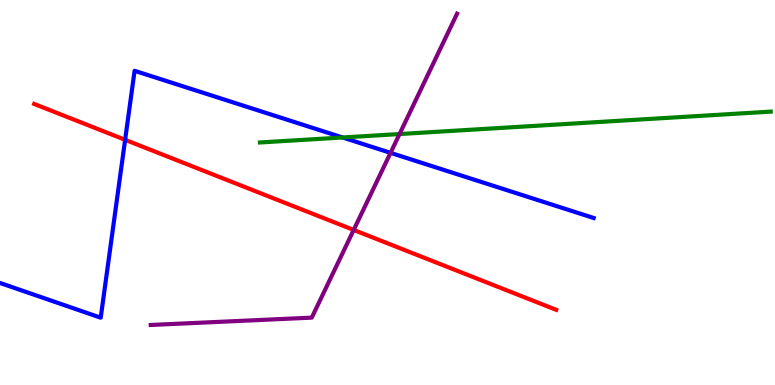[{'lines': ['blue', 'red'], 'intersections': [{'x': 1.61, 'y': 6.37}]}, {'lines': ['green', 'red'], 'intersections': []}, {'lines': ['purple', 'red'], 'intersections': [{'x': 4.56, 'y': 4.03}]}, {'lines': ['blue', 'green'], 'intersections': [{'x': 4.42, 'y': 6.43}]}, {'lines': ['blue', 'purple'], 'intersections': [{'x': 5.04, 'y': 6.03}]}, {'lines': ['green', 'purple'], 'intersections': [{'x': 5.16, 'y': 6.52}]}]